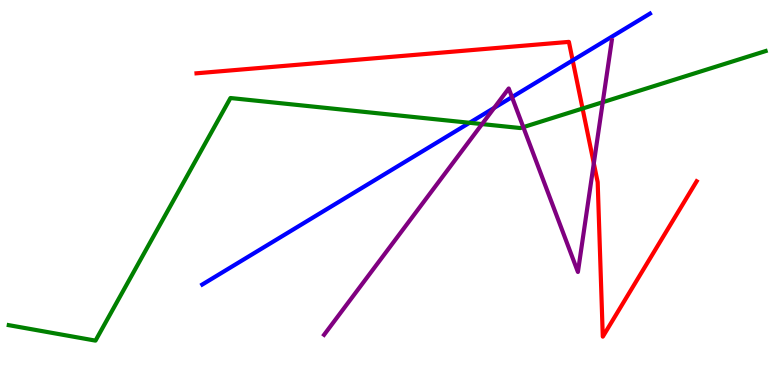[{'lines': ['blue', 'red'], 'intersections': [{'x': 7.39, 'y': 8.43}]}, {'lines': ['green', 'red'], 'intersections': [{'x': 7.52, 'y': 7.18}]}, {'lines': ['purple', 'red'], 'intersections': [{'x': 7.66, 'y': 5.76}]}, {'lines': ['blue', 'green'], 'intersections': [{'x': 6.06, 'y': 6.81}]}, {'lines': ['blue', 'purple'], 'intersections': [{'x': 6.38, 'y': 7.2}, {'x': 6.61, 'y': 7.48}]}, {'lines': ['green', 'purple'], 'intersections': [{'x': 6.22, 'y': 6.78}, {'x': 6.75, 'y': 6.7}, {'x': 7.78, 'y': 7.35}]}]